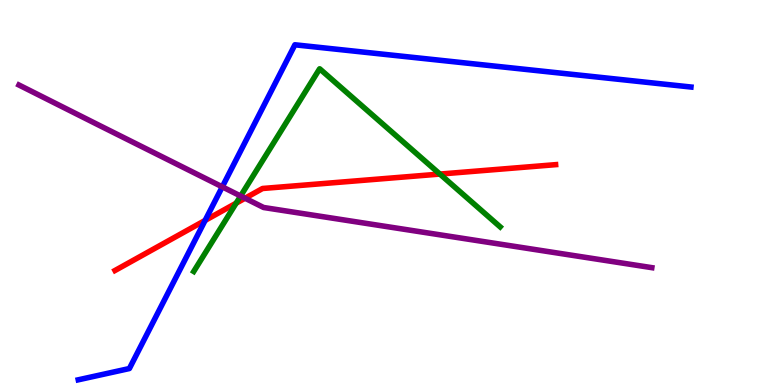[{'lines': ['blue', 'red'], 'intersections': [{'x': 2.65, 'y': 4.27}]}, {'lines': ['green', 'red'], 'intersections': [{'x': 3.05, 'y': 4.72}, {'x': 5.68, 'y': 5.48}]}, {'lines': ['purple', 'red'], 'intersections': [{'x': 3.16, 'y': 4.85}]}, {'lines': ['blue', 'green'], 'intersections': []}, {'lines': ['blue', 'purple'], 'intersections': [{'x': 2.87, 'y': 5.15}]}, {'lines': ['green', 'purple'], 'intersections': [{'x': 3.1, 'y': 4.91}]}]